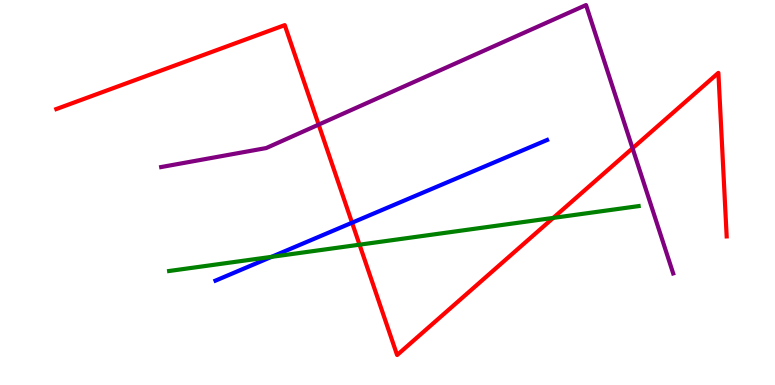[{'lines': ['blue', 'red'], 'intersections': [{'x': 4.54, 'y': 4.22}]}, {'lines': ['green', 'red'], 'intersections': [{'x': 4.64, 'y': 3.64}, {'x': 7.14, 'y': 4.34}]}, {'lines': ['purple', 'red'], 'intersections': [{'x': 4.11, 'y': 6.76}, {'x': 8.16, 'y': 6.15}]}, {'lines': ['blue', 'green'], 'intersections': [{'x': 3.5, 'y': 3.33}]}, {'lines': ['blue', 'purple'], 'intersections': []}, {'lines': ['green', 'purple'], 'intersections': []}]